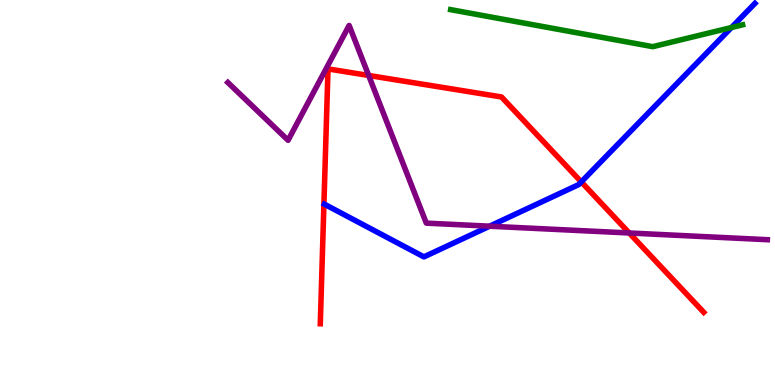[{'lines': ['blue', 'red'], 'intersections': [{'x': 7.5, 'y': 5.27}]}, {'lines': ['green', 'red'], 'intersections': []}, {'lines': ['purple', 'red'], 'intersections': [{'x': 4.76, 'y': 8.04}, {'x': 8.12, 'y': 3.95}]}, {'lines': ['blue', 'green'], 'intersections': [{'x': 9.44, 'y': 9.29}]}, {'lines': ['blue', 'purple'], 'intersections': [{'x': 6.32, 'y': 4.12}]}, {'lines': ['green', 'purple'], 'intersections': []}]